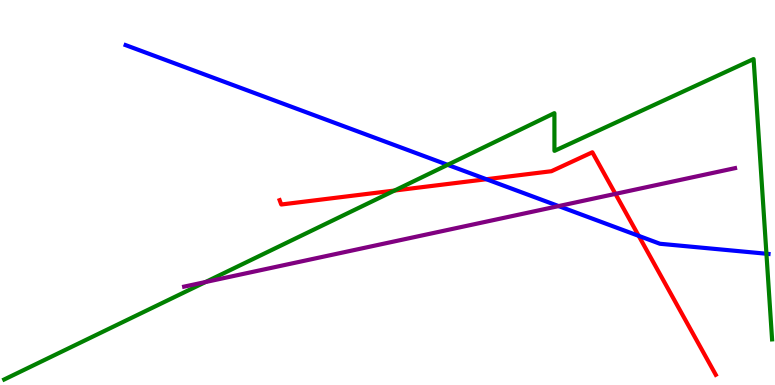[{'lines': ['blue', 'red'], 'intersections': [{'x': 6.28, 'y': 5.34}, {'x': 8.24, 'y': 3.87}]}, {'lines': ['green', 'red'], 'intersections': [{'x': 5.09, 'y': 5.05}]}, {'lines': ['purple', 'red'], 'intersections': [{'x': 7.94, 'y': 4.96}]}, {'lines': ['blue', 'green'], 'intersections': [{'x': 5.78, 'y': 5.72}, {'x': 9.89, 'y': 3.41}]}, {'lines': ['blue', 'purple'], 'intersections': [{'x': 7.21, 'y': 4.65}]}, {'lines': ['green', 'purple'], 'intersections': [{'x': 2.65, 'y': 2.67}]}]